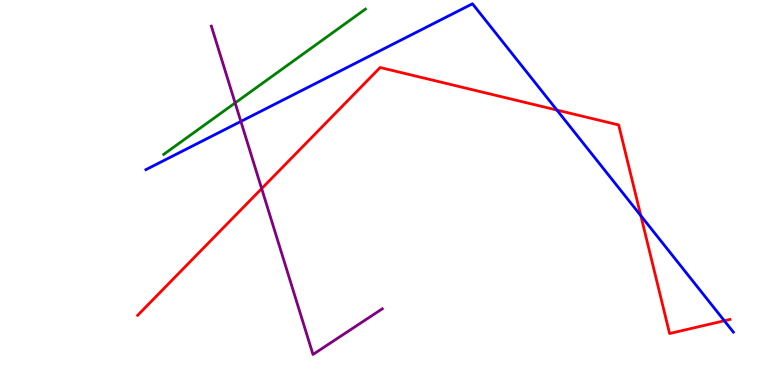[{'lines': ['blue', 'red'], 'intersections': [{'x': 7.19, 'y': 7.14}, {'x': 8.27, 'y': 4.4}, {'x': 9.35, 'y': 1.67}]}, {'lines': ['green', 'red'], 'intersections': []}, {'lines': ['purple', 'red'], 'intersections': [{'x': 3.38, 'y': 5.1}]}, {'lines': ['blue', 'green'], 'intersections': []}, {'lines': ['blue', 'purple'], 'intersections': [{'x': 3.11, 'y': 6.85}]}, {'lines': ['green', 'purple'], 'intersections': [{'x': 3.03, 'y': 7.33}]}]